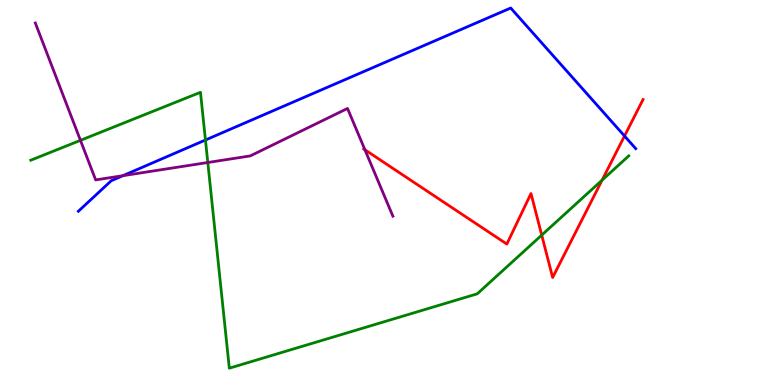[{'lines': ['blue', 'red'], 'intersections': [{'x': 8.06, 'y': 6.47}]}, {'lines': ['green', 'red'], 'intersections': [{'x': 6.99, 'y': 3.89}, {'x': 7.77, 'y': 5.32}]}, {'lines': ['purple', 'red'], 'intersections': [{'x': 4.71, 'y': 6.11}]}, {'lines': ['blue', 'green'], 'intersections': [{'x': 2.65, 'y': 6.36}]}, {'lines': ['blue', 'purple'], 'intersections': [{'x': 1.59, 'y': 5.44}]}, {'lines': ['green', 'purple'], 'intersections': [{'x': 1.04, 'y': 6.35}, {'x': 2.68, 'y': 5.78}]}]